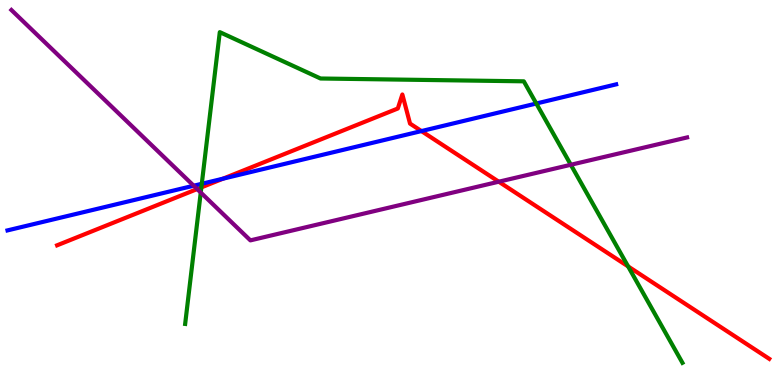[{'lines': ['blue', 'red'], 'intersections': [{'x': 2.88, 'y': 5.36}, {'x': 5.44, 'y': 6.6}]}, {'lines': ['green', 'red'], 'intersections': [{'x': 2.6, 'y': 5.13}, {'x': 8.1, 'y': 3.08}]}, {'lines': ['purple', 'red'], 'intersections': [{'x': 2.54, 'y': 5.09}, {'x': 6.44, 'y': 5.28}]}, {'lines': ['blue', 'green'], 'intersections': [{'x': 2.6, 'y': 5.23}, {'x': 6.92, 'y': 7.31}]}, {'lines': ['blue', 'purple'], 'intersections': [{'x': 2.5, 'y': 5.18}]}, {'lines': ['green', 'purple'], 'intersections': [{'x': 2.59, 'y': 5.0}, {'x': 7.37, 'y': 5.72}]}]